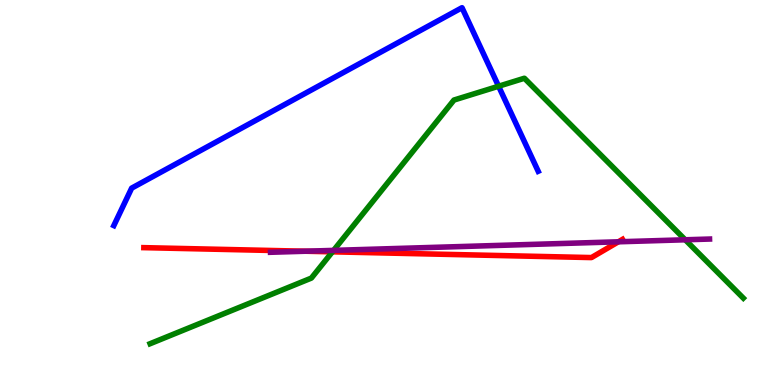[{'lines': ['blue', 'red'], 'intersections': []}, {'lines': ['green', 'red'], 'intersections': [{'x': 4.29, 'y': 3.46}]}, {'lines': ['purple', 'red'], 'intersections': [{'x': 3.94, 'y': 3.47}, {'x': 7.98, 'y': 3.72}]}, {'lines': ['blue', 'green'], 'intersections': [{'x': 6.43, 'y': 7.76}]}, {'lines': ['blue', 'purple'], 'intersections': []}, {'lines': ['green', 'purple'], 'intersections': [{'x': 4.3, 'y': 3.5}, {'x': 8.84, 'y': 3.77}]}]